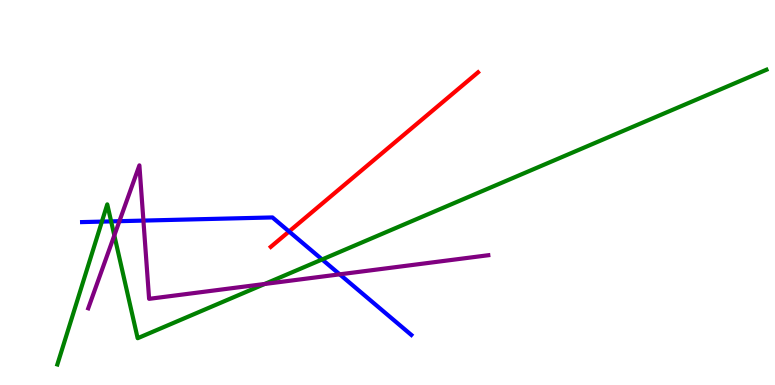[{'lines': ['blue', 'red'], 'intersections': [{'x': 3.73, 'y': 3.99}]}, {'lines': ['green', 'red'], 'intersections': []}, {'lines': ['purple', 'red'], 'intersections': []}, {'lines': ['blue', 'green'], 'intersections': [{'x': 1.31, 'y': 4.24}, {'x': 1.43, 'y': 4.25}, {'x': 4.16, 'y': 3.26}]}, {'lines': ['blue', 'purple'], 'intersections': [{'x': 1.54, 'y': 4.26}, {'x': 1.85, 'y': 4.27}, {'x': 4.38, 'y': 2.87}]}, {'lines': ['green', 'purple'], 'intersections': [{'x': 1.48, 'y': 3.89}, {'x': 3.42, 'y': 2.62}]}]